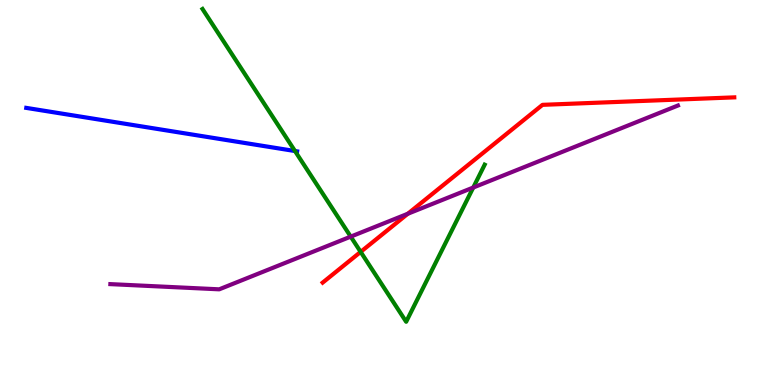[{'lines': ['blue', 'red'], 'intersections': []}, {'lines': ['green', 'red'], 'intersections': [{'x': 4.65, 'y': 3.46}]}, {'lines': ['purple', 'red'], 'intersections': [{'x': 5.26, 'y': 4.45}]}, {'lines': ['blue', 'green'], 'intersections': [{'x': 3.81, 'y': 6.08}]}, {'lines': ['blue', 'purple'], 'intersections': []}, {'lines': ['green', 'purple'], 'intersections': [{'x': 4.53, 'y': 3.85}, {'x': 6.11, 'y': 5.13}]}]